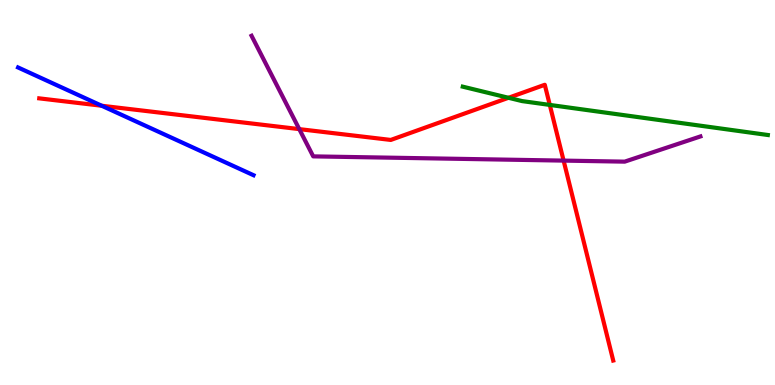[{'lines': ['blue', 'red'], 'intersections': [{'x': 1.31, 'y': 7.25}]}, {'lines': ['green', 'red'], 'intersections': [{'x': 6.56, 'y': 7.46}, {'x': 7.09, 'y': 7.27}]}, {'lines': ['purple', 'red'], 'intersections': [{'x': 3.86, 'y': 6.65}, {'x': 7.27, 'y': 5.83}]}, {'lines': ['blue', 'green'], 'intersections': []}, {'lines': ['blue', 'purple'], 'intersections': []}, {'lines': ['green', 'purple'], 'intersections': []}]